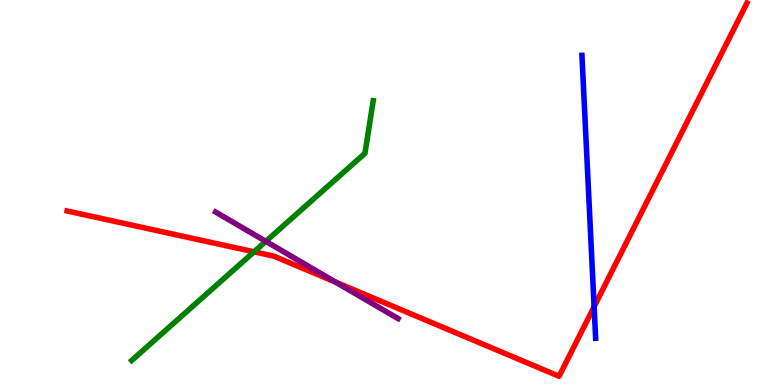[{'lines': ['blue', 'red'], 'intersections': [{'x': 7.67, 'y': 2.03}]}, {'lines': ['green', 'red'], 'intersections': [{'x': 3.28, 'y': 3.46}]}, {'lines': ['purple', 'red'], 'intersections': [{'x': 4.33, 'y': 2.67}]}, {'lines': ['blue', 'green'], 'intersections': []}, {'lines': ['blue', 'purple'], 'intersections': []}, {'lines': ['green', 'purple'], 'intersections': [{'x': 3.43, 'y': 3.73}]}]